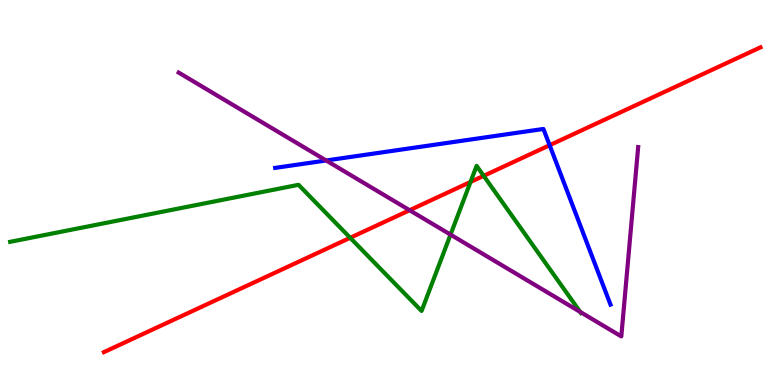[{'lines': ['blue', 'red'], 'intersections': [{'x': 7.09, 'y': 6.23}]}, {'lines': ['green', 'red'], 'intersections': [{'x': 4.52, 'y': 3.82}, {'x': 6.07, 'y': 5.27}, {'x': 6.24, 'y': 5.43}]}, {'lines': ['purple', 'red'], 'intersections': [{'x': 5.29, 'y': 4.54}]}, {'lines': ['blue', 'green'], 'intersections': []}, {'lines': ['blue', 'purple'], 'intersections': [{'x': 4.21, 'y': 5.83}]}, {'lines': ['green', 'purple'], 'intersections': [{'x': 5.81, 'y': 3.91}, {'x': 7.49, 'y': 1.9}]}]